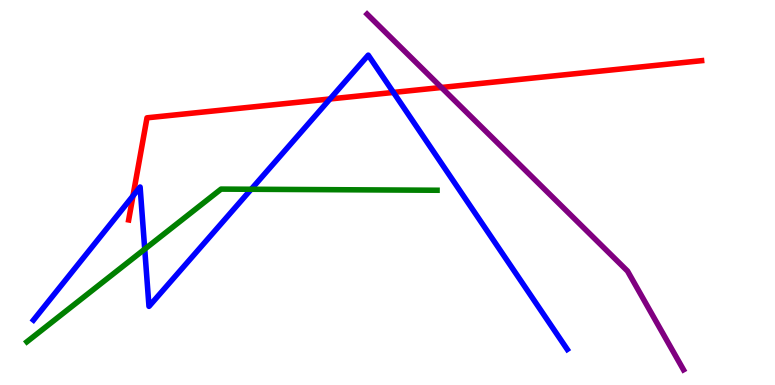[{'lines': ['blue', 'red'], 'intersections': [{'x': 1.72, 'y': 4.91}, {'x': 4.26, 'y': 7.43}, {'x': 5.08, 'y': 7.6}]}, {'lines': ['green', 'red'], 'intersections': []}, {'lines': ['purple', 'red'], 'intersections': [{'x': 5.7, 'y': 7.73}]}, {'lines': ['blue', 'green'], 'intersections': [{'x': 1.87, 'y': 3.53}, {'x': 3.24, 'y': 5.08}]}, {'lines': ['blue', 'purple'], 'intersections': []}, {'lines': ['green', 'purple'], 'intersections': []}]